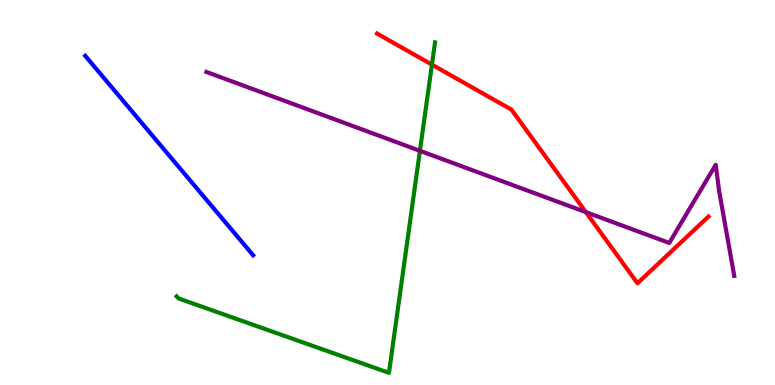[{'lines': ['blue', 'red'], 'intersections': []}, {'lines': ['green', 'red'], 'intersections': [{'x': 5.57, 'y': 8.32}]}, {'lines': ['purple', 'red'], 'intersections': [{'x': 7.56, 'y': 4.49}]}, {'lines': ['blue', 'green'], 'intersections': []}, {'lines': ['blue', 'purple'], 'intersections': []}, {'lines': ['green', 'purple'], 'intersections': [{'x': 5.42, 'y': 6.08}]}]